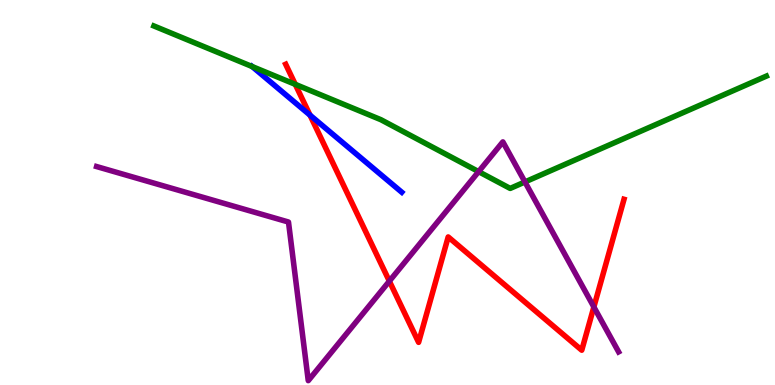[{'lines': ['blue', 'red'], 'intersections': [{'x': 4.0, 'y': 7.01}]}, {'lines': ['green', 'red'], 'intersections': [{'x': 3.81, 'y': 7.81}]}, {'lines': ['purple', 'red'], 'intersections': [{'x': 5.02, 'y': 2.7}, {'x': 7.66, 'y': 2.03}]}, {'lines': ['blue', 'green'], 'intersections': [{'x': 3.25, 'y': 8.27}]}, {'lines': ['blue', 'purple'], 'intersections': []}, {'lines': ['green', 'purple'], 'intersections': [{'x': 6.18, 'y': 5.54}, {'x': 6.77, 'y': 5.27}]}]